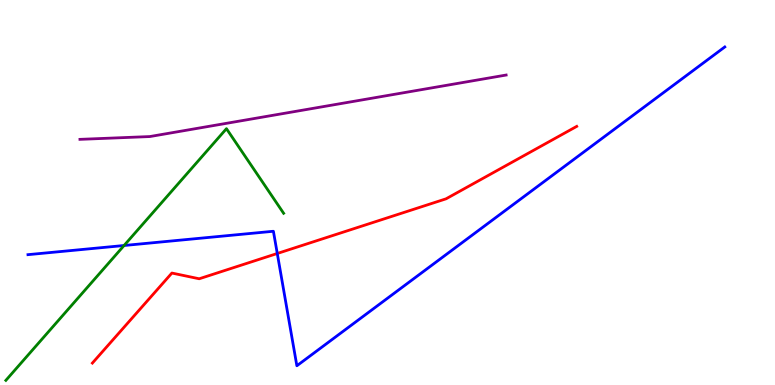[{'lines': ['blue', 'red'], 'intersections': [{'x': 3.58, 'y': 3.42}]}, {'lines': ['green', 'red'], 'intersections': []}, {'lines': ['purple', 'red'], 'intersections': []}, {'lines': ['blue', 'green'], 'intersections': [{'x': 1.6, 'y': 3.62}]}, {'lines': ['blue', 'purple'], 'intersections': []}, {'lines': ['green', 'purple'], 'intersections': []}]